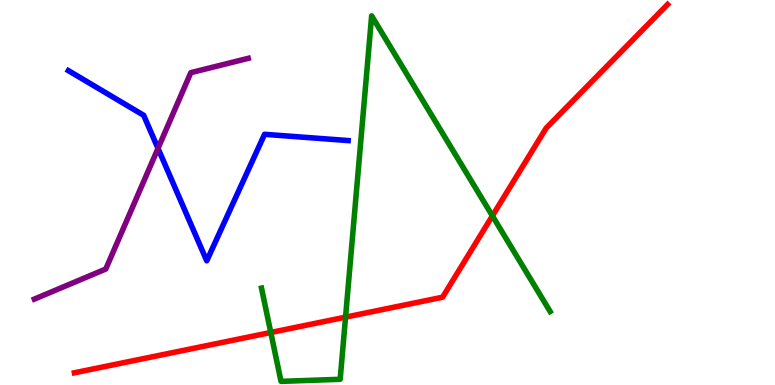[{'lines': ['blue', 'red'], 'intersections': []}, {'lines': ['green', 'red'], 'intersections': [{'x': 3.49, 'y': 1.36}, {'x': 4.46, 'y': 1.76}, {'x': 6.35, 'y': 4.39}]}, {'lines': ['purple', 'red'], 'intersections': []}, {'lines': ['blue', 'green'], 'intersections': []}, {'lines': ['blue', 'purple'], 'intersections': [{'x': 2.04, 'y': 6.15}]}, {'lines': ['green', 'purple'], 'intersections': []}]